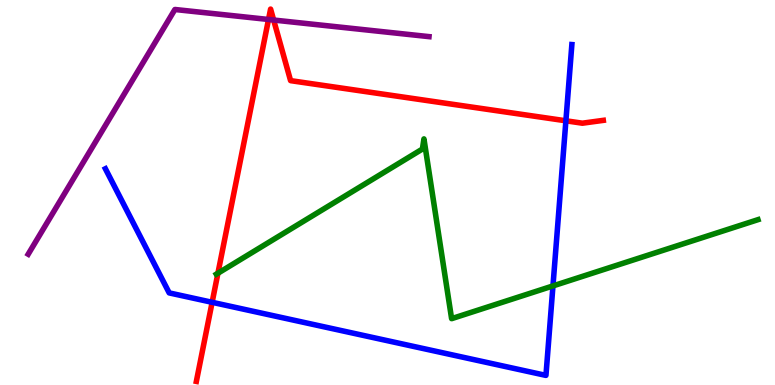[{'lines': ['blue', 'red'], 'intersections': [{'x': 2.74, 'y': 2.15}, {'x': 7.3, 'y': 6.86}]}, {'lines': ['green', 'red'], 'intersections': [{'x': 2.81, 'y': 2.9}]}, {'lines': ['purple', 'red'], 'intersections': [{'x': 3.46, 'y': 9.49}, {'x': 3.53, 'y': 9.48}]}, {'lines': ['blue', 'green'], 'intersections': [{'x': 7.13, 'y': 2.57}]}, {'lines': ['blue', 'purple'], 'intersections': []}, {'lines': ['green', 'purple'], 'intersections': []}]